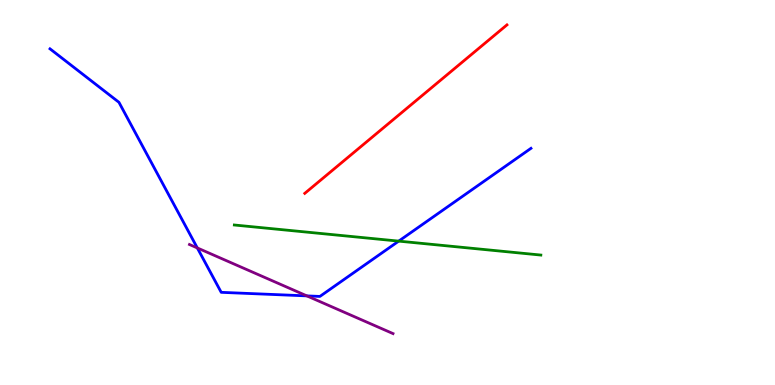[{'lines': ['blue', 'red'], 'intersections': []}, {'lines': ['green', 'red'], 'intersections': []}, {'lines': ['purple', 'red'], 'intersections': []}, {'lines': ['blue', 'green'], 'intersections': [{'x': 5.14, 'y': 3.74}]}, {'lines': ['blue', 'purple'], 'intersections': [{'x': 2.55, 'y': 3.56}, {'x': 3.96, 'y': 2.31}]}, {'lines': ['green', 'purple'], 'intersections': []}]